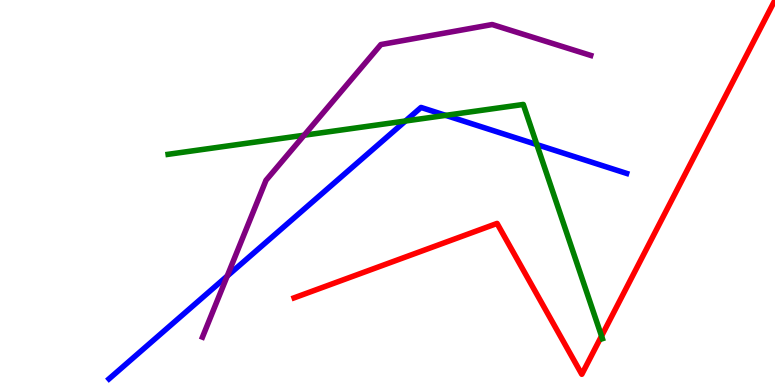[{'lines': ['blue', 'red'], 'intersections': []}, {'lines': ['green', 'red'], 'intersections': [{'x': 7.76, 'y': 1.27}]}, {'lines': ['purple', 'red'], 'intersections': []}, {'lines': ['blue', 'green'], 'intersections': [{'x': 5.23, 'y': 6.86}, {'x': 5.75, 'y': 7.0}, {'x': 6.93, 'y': 6.24}]}, {'lines': ['blue', 'purple'], 'intersections': [{'x': 2.93, 'y': 2.83}]}, {'lines': ['green', 'purple'], 'intersections': [{'x': 3.92, 'y': 6.49}]}]